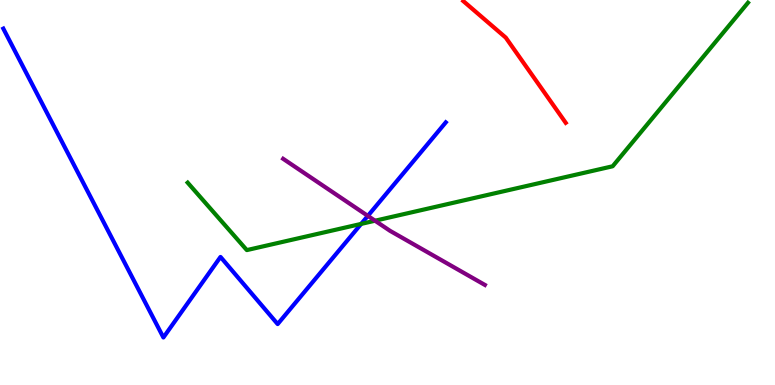[{'lines': ['blue', 'red'], 'intersections': []}, {'lines': ['green', 'red'], 'intersections': []}, {'lines': ['purple', 'red'], 'intersections': []}, {'lines': ['blue', 'green'], 'intersections': [{'x': 4.66, 'y': 4.18}]}, {'lines': ['blue', 'purple'], 'intersections': [{'x': 4.75, 'y': 4.39}]}, {'lines': ['green', 'purple'], 'intersections': [{'x': 4.84, 'y': 4.27}]}]